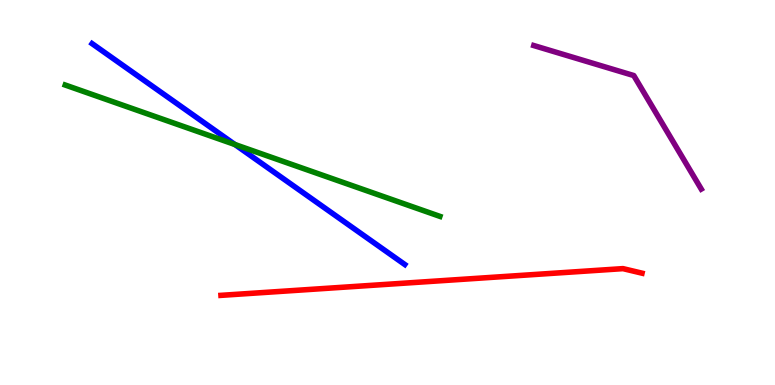[{'lines': ['blue', 'red'], 'intersections': []}, {'lines': ['green', 'red'], 'intersections': []}, {'lines': ['purple', 'red'], 'intersections': []}, {'lines': ['blue', 'green'], 'intersections': [{'x': 3.03, 'y': 6.25}]}, {'lines': ['blue', 'purple'], 'intersections': []}, {'lines': ['green', 'purple'], 'intersections': []}]